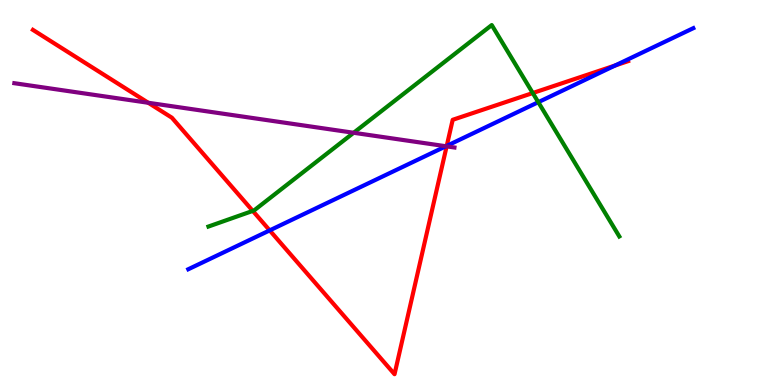[{'lines': ['blue', 'red'], 'intersections': [{'x': 3.48, 'y': 4.02}, {'x': 5.76, 'y': 6.21}, {'x': 7.94, 'y': 8.3}]}, {'lines': ['green', 'red'], 'intersections': [{'x': 3.26, 'y': 4.52}, {'x': 6.87, 'y': 7.58}]}, {'lines': ['purple', 'red'], 'intersections': [{'x': 1.91, 'y': 7.33}, {'x': 5.76, 'y': 6.2}]}, {'lines': ['blue', 'green'], 'intersections': [{'x': 6.95, 'y': 7.35}]}, {'lines': ['blue', 'purple'], 'intersections': [{'x': 5.75, 'y': 6.2}]}, {'lines': ['green', 'purple'], 'intersections': [{'x': 4.56, 'y': 6.55}]}]